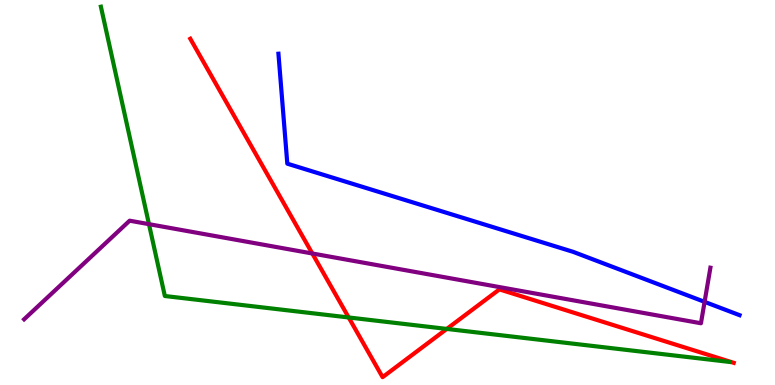[{'lines': ['blue', 'red'], 'intersections': []}, {'lines': ['green', 'red'], 'intersections': [{'x': 4.5, 'y': 1.75}, {'x': 5.76, 'y': 1.46}]}, {'lines': ['purple', 'red'], 'intersections': [{'x': 4.03, 'y': 3.42}]}, {'lines': ['blue', 'green'], 'intersections': []}, {'lines': ['blue', 'purple'], 'intersections': [{'x': 9.09, 'y': 2.16}]}, {'lines': ['green', 'purple'], 'intersections': [{'x': 1.92, 'y': 4.18}]}]